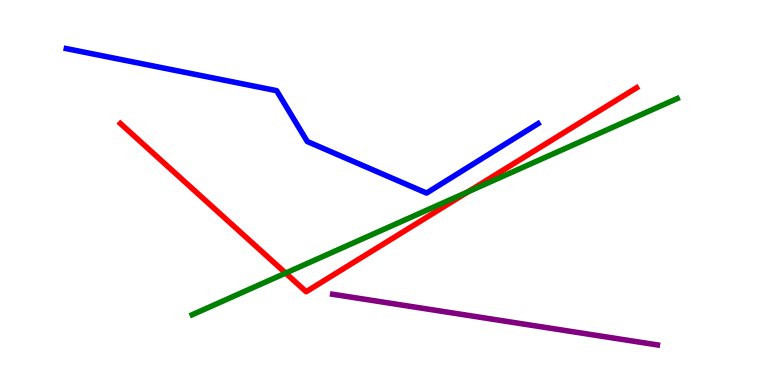[{'lines': ['blue', 'red'], 'intersections': []}, {'lines': ['green', 'red'], 'intersections': [{'x': 3.69, 'y': 2.91}, {'x': 6.04, 'y': 5.02}]}, {'lines': ['purple', 'red'], 'intersections': []}, {'lines': ['blue', 'green'], 'intersections': []}, {'lines': ['blue', 'purple'], 'intersections': []}, {'lines': ['green', 'purple'], 'intersections': []}]